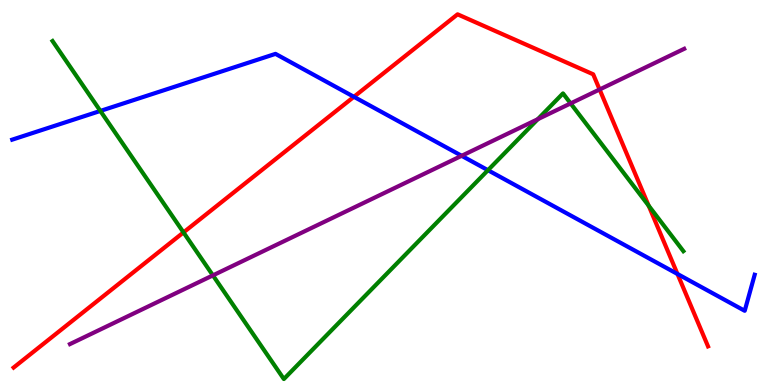[{'lines': ['blue', 'red'], 'intersections': [{'x': 4.57, 'y': 7.49}, {'x': 8.74, 'y': 2.88}]}, {'lines': ['green', 'red'], 'intersections': [{'x': 2.37, 'y': 3.96}, {'x': 8.37, 'y': 4.66}]}, {'lines': ['purple', 'red'], 'intersections': [{'x': 7.74, 'y': 7.68}]}, {'lines': ['blue', 'green'], 'intersections': [{'x': 1.3, 'y': 7.12}, {'x': 6.3, 'y': 5.58}]}, {'lines': ['blue', 'purple'], 'intersections': [{'x': 5.96, 'y': 5.95}]}, {'lines': ['green', 'purple'], 'intersections': [{'x': 2.75, 'y': 2.85}, {'x': 6.94, 'y': 6.9}, {'x': 7.36, 'y': 7.31}]}]